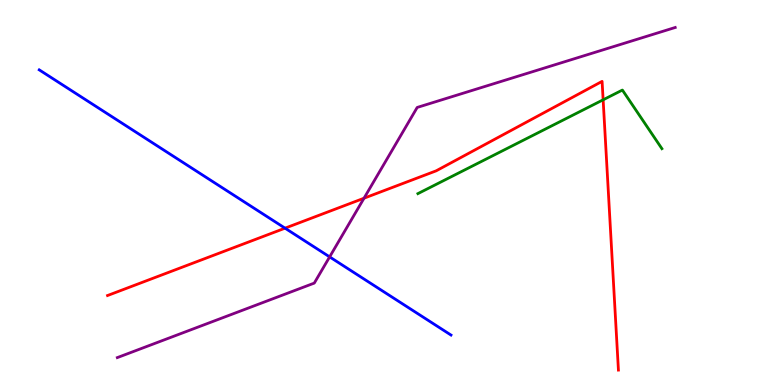[{'lines': ['blue', 'red'], 'intersections': [{'x': 3.68, 'y': 4.07}]}, {'lines': ['green', 'red'], 'intersections': [{'x': 7.78, 'y': 7.41}]}, {'lines': ['purple', 'red'], 'intersections': [{'x': 4.7, 'y': 4.85}]}, {'lines': ['blue', 'green'], 'intersections': []}, {'lines': ['blue', 'purple'], 'intersections': [{'x': 4.25, 'y': 3.33}]}, {'lines': ['green', 'purple'], 'intersections': []}]